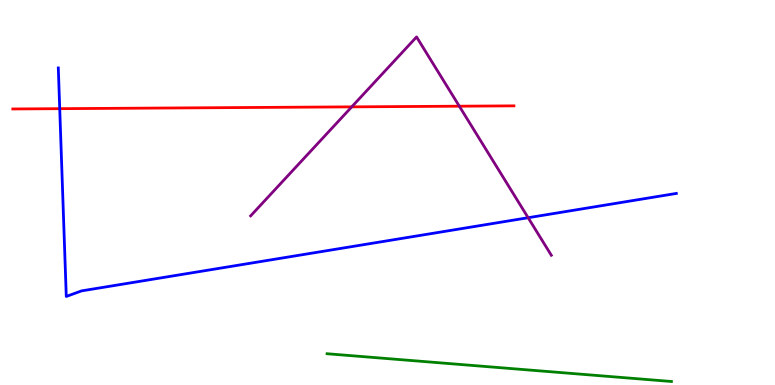[{'lines': ['blue', 'red'], 'intersections': [{'x': 0.771, 'y': 7.18}]}, {'lines': ['green', 'red'], 'intersections': []}, {'lines': ['purple', 'red'], 'intersections': [{'x': 4.54, 'y': 7.22}, {'x': 5.93, 'y': 7.24}]}, {'lines': ['blue', 'green'], 'intersections': []}, {'lines': ['blue', 'purple'], 'intersections': [{'x': 6.81, 'y': 4.34}]}, {'lines': ['green', 'purple'], 'intersections': []}]